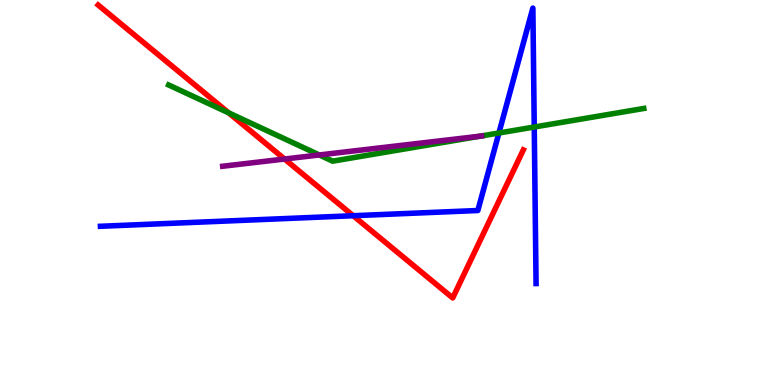[{'lines': ['blue', 'red'], 'intersections': [{'x': 4.56, 'y': 4.4}]}, {'lines': ['green', 'red'], 'intersections': [{'x': 2.95, 'y': 7.07}]}, {'lines': ['purple', 'red'], 'intersections': [{'x': 3.67, 'y': 5.87}]}, {'lines': ['blue', 'green'], 'intersections': [{'x': 6.44, 'y': 6.55}, {'x': 6.89, 'y': 6.7}]}, {'lines': ['blue', 'purple'], 'intersections': []}, {'lines': ['green', 'purple'], 'intersections': [{'x': 4.12, 'y': 5.98}, {'x': 6.2, 'y': 6.46}]}]